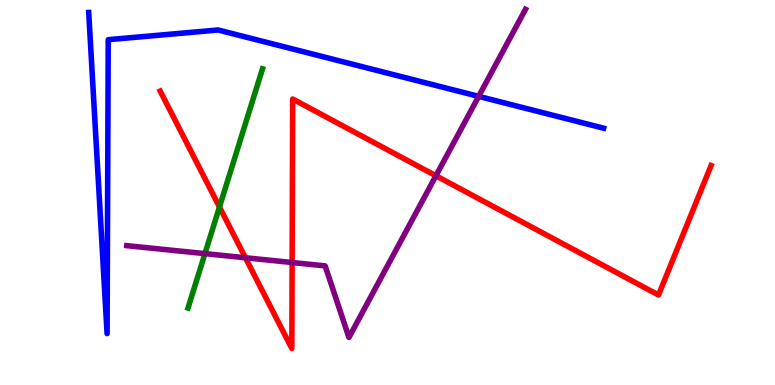[{'lines': ['blue', 'red'], 'intersections': []}, {'lines': ['green', 'red'], 'intersections': [{'x': 2.83, 'y': 4.62}]}, {'lines': ['purple', 'red'], 'intersections': [{'x': 3.17, 'y': 3.31}, {'x': 3.77, 'y': 3.18}, {'x': 5.62, 'y': 5.43}]}, {'lines': ['blue', 'green'], 'intersections': []}, {'lines': ['blue', 'purple'], 'intersections': [{'x': 6.18, 'y': 7.5}]}, {'lines': ['green', 'purple'], 'intersections': [{'x': 2.64, 'y': 3.41}]}]